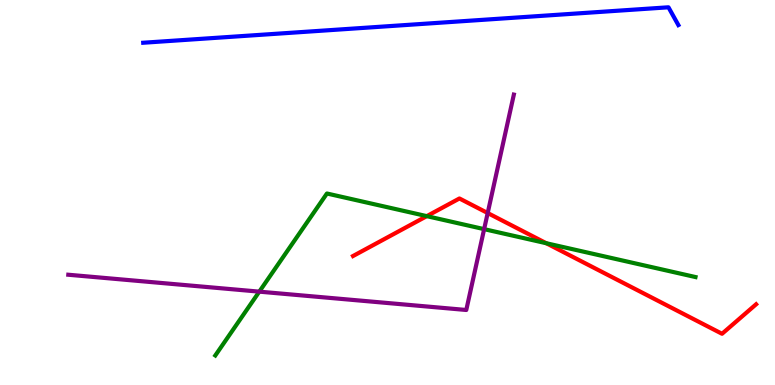[{'lines': ['blue', 'red'], 'intersections': []}, {'lines': ['green', 'red'], 'intersections': [{'x': 5.51, 'y': 4.39}, {'x': 7.05, 'y': 3.68}]}, {'lines': ['purple', 'red'], 'intersections': [{'x': 6.29, 'y': 4.47}]}, {'lines': ['blue', 'green'], 'intersections': []}, {'lines': ['blue', 'purple'], 'intersections': []}, {'lines': ['green', 'purple'], 'intersections': [{'x': 3.35, 'y': 2.42}, {'x': 6.25, 'y': 4.05}]}]